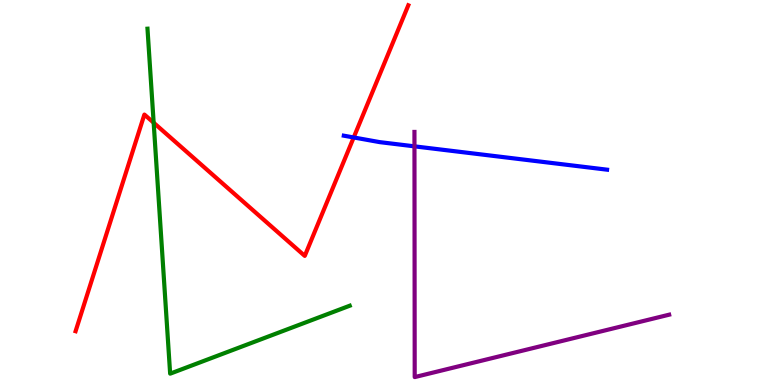[{'lines': ['blue', 'red'], 'intersections': [{'x': 4.56, 'y': 6.43}]}, {'lines': ['green', 'red'], 'intersections': [{'x': 1.98, 'y': 6.81}]}, {'lines': ['purple', 'red'], 'intersections': []}, {'lines': ['blue', 'green'], 'intersections': []}, {'lines': ['blue', 'purple'], 'intersections': [{'x': 5.35, 'y': 6.2}]}, {'lines': ['green', 'purple'], 'intersections': []}]